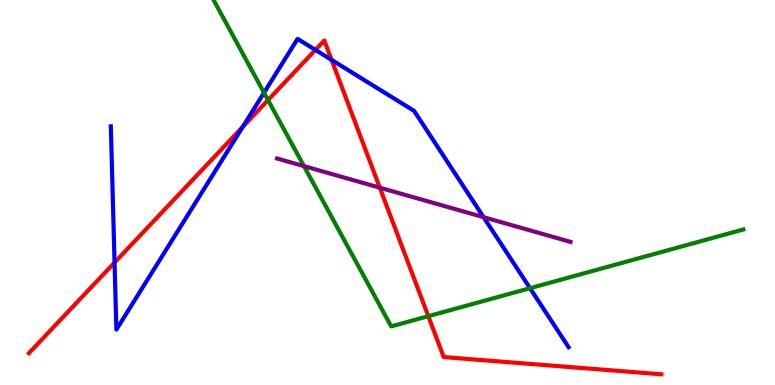[{'lines': ['blue', 'red'], 'intersections': [{'x': 1.48, 'y': 3.18}, {'x': 3.13, 'y': 6.71}, {'x': 4.07, 'y': 8.7}, {'x': 4.28, 'y': 8.44}]}, {'lines': ['green', 'red'], 'intersections': [{'x': 3.46, 'y': 7.4}, {'x': 5.53, 'y': 1.79}]}, {'lines': ['purple', 'red'], 'intersections': [{'x': 4.9, 'y': 5.13}]}, {'lines': ['blue', 'green'], 'intersections': [{'x': 3.41, 'y': 7.59}, {'x': 6.84, 'y': 2.51}]}, {'lines': ['blue', 'purple'], 'intersections': [{'x': 6.24, 'y': 4.36}]}, {'lines': ['green', 'purple'], 'intersections': [{'x': 3.92, 'y': 5.68}]}]